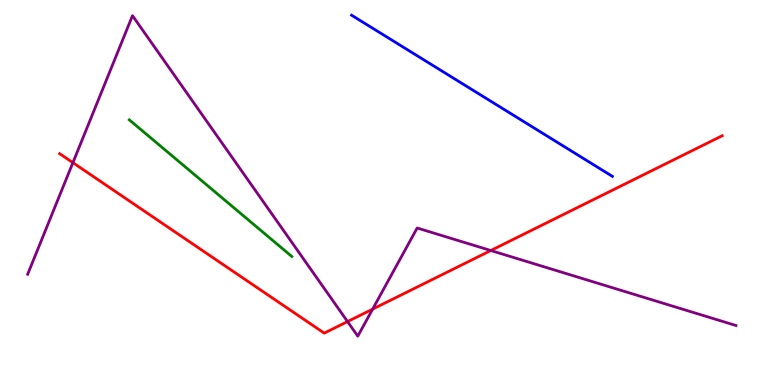[{'lines': ['blue', 'red'], 'intersections': []}, {'lines': ['green', 'red'], 'intersections': []}, {'lines': ['purple', 'red'], 'intersections': [{'x': 0.941, 'y': 5.77}, {'x': 4.48, 'y': 1.65}, {'x': 4.81, 'y': 1.97}, {'x': 6.33, 'y': 3.49}]}, {'lines': ['blue', 'green'], 'intersections': []}, {'lines': ['blue', 'purple'], 'intersections': []}, {'lines': ['green', 'purple'], 'intersections': []}]